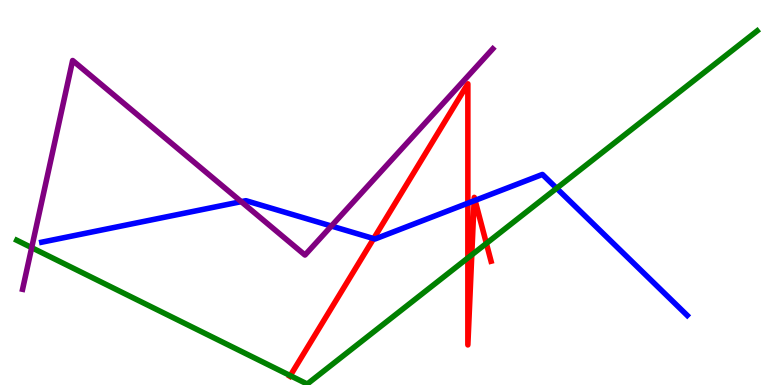[{'lines': ['blue', 'red'], 'intersections': [{'x': 4.82, 'y': 3.8}, {'x': 6.04, 'y': 4.72}, {'x': 6.12, 'y': 4.79}, {'x': 6.13, 'y': 4.79}]}, {'lines': ['green', 'red'], 'intersections': [{'x': 3.75, 'y': 0.243}, {'x': 6.04, 'y': 3.3}, {'x': 6.09, 'y': 3.38}, {'x': 6.28, 'y': 3.68}]}, {'lines': ['purple', 'red'], 'intersections': []}, {'lines': ['blue', 'green'], 'intersections': [{'x': 7.18, 'y': 5.11}]}, {'lines': ['blue', 'purple'], 'intersections': [{'x': 3.11, 'y': 4.76}, {'x': 4.28, 'y': 4.13}]}, {'lines': ['green', 'purple'], 'intersections': [{'x': 0.409, 'y': 3.57}]}]